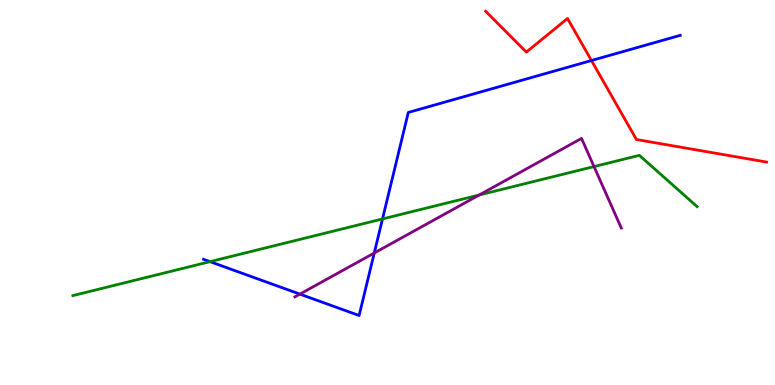[{'lines': ['blue', 'red'], 'intersections': [{'x': 7.63, 'y': 8.43}]}, {'lines': ['green', 'red'], 'intersections': []}, {'lines': ['purple', 'red'], 'intersections': []}, {'lines': ['blue', 'green'], 'intersections': [{'x': 2.71, 'y': 3.2}, {'x': 4.94, 'y': 4.31}]}, {'lines': ['blue', 'purple'], 'intersections': [{'x': 3.87, 'y': 2.36}, {'x': 4.83, 'y': 3.43}]}, {'lines': ['green', 'purple'], 'intersections': [{'x': 6.18, 'y': 4.93}, {'x': 7.66, 'y': 5.67}]}]